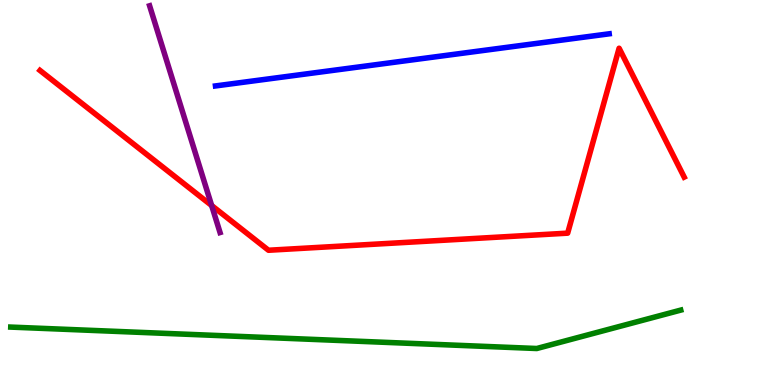[{'lines': ['blue', 'red'], 'intersections': []}, {'lines': ['green', 'red'], 'intersections': []}, {'lines': ['purple', 'red'], 'intersections': [{'x': 2.73, 'y': 4.66}]}, {'lines': ['blue', 'green'], 'intersections': []}, {'lines': ['blue', 'purple'], 'intersections': []}, {'lines': ['green', 'purple'], 'intersections': []}]